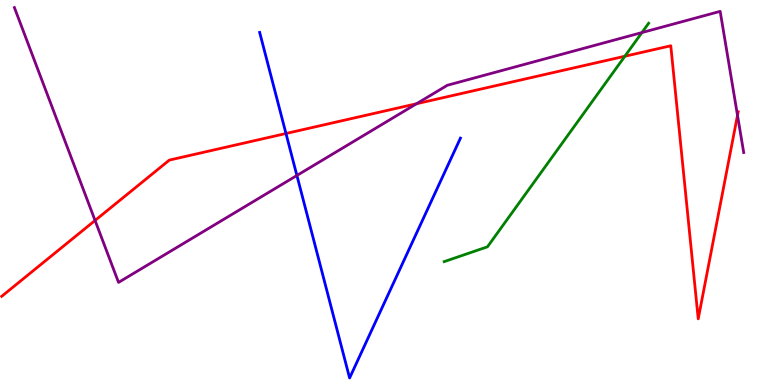[{'lines': ['blue', 'red'], 'intersections': [{'x': 3.69, 'y': 6.53}]}, {'lines': ['green', 'red'], 'intersections': [{'x': 8.06, 'y': 8.54}]}, {'lines': ['purple', 'red'], 'intersections': [{'x': 1.23, 'y': 4.27}, {'x': 5.37, 'y': 7.31}, {'x': 9.52, 'y': 7.0}]}, {'lines': ['blue', 'green'], 'intersections': []}, {'lines': ['blue', 'purple'], 'intersections': [{'x': 3.83, 'y': 5.44}]}, {'lines': ['green', 'purple'], 'intersections': [{'x': 8.28, 'y': 9.15}]}]